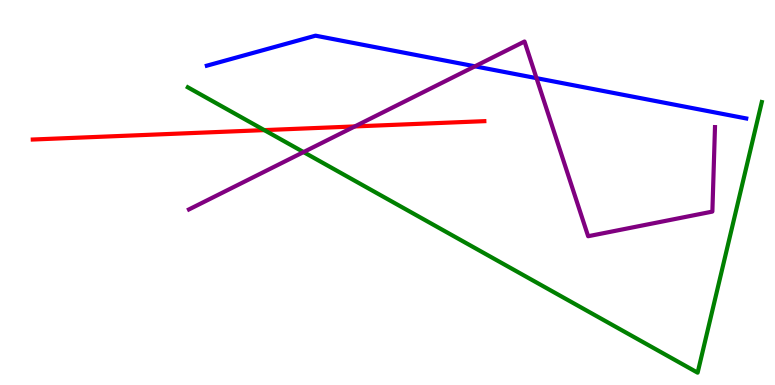[{'lines': ['blue', 'red'], 'intersections': []}, {'lines': ['green', 'red'], 'intersections': [{'x': 3.41, 'y': 6.62}]}, {'lines': ['purple', 'red'], 'intersections': [{'x': 4.58, 'y': 6.72}]}, {'lines': ['blue', 'green'], 'intersections': []}, {'lines': ['blue', 'purple'], 'intersections': [{'x': 6.13, 'y': 8.28}, {'x': 6.92, 'y': 7.97}]}, {'lines': ['green', 'purple'], 'intersections': [{'x': 3.92, 'y': 6.05}]}]